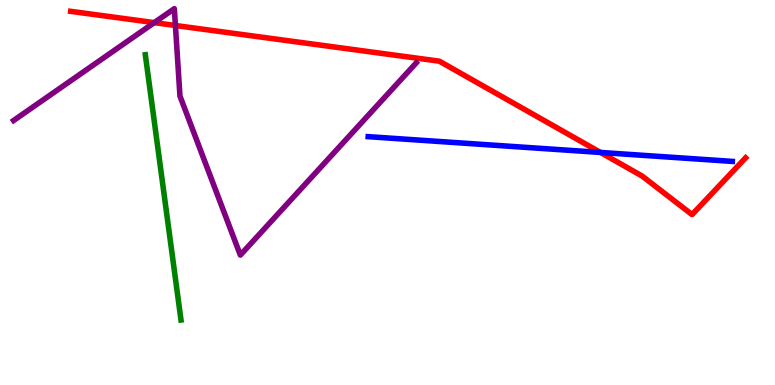[{'lines': ['blue', 'red'], 'intersections': [{'x': 7.75, 'y': 6.04}]}, {'lines': ['green', 'red'], 'intersections': []}, {'lines': ['purple', 'red'], 'intersections': [{'x': 1.99, 'y': 9.41}, {'x': 2.26, 'y': 9.34}]}, {'lines': ['blue', 'green'], 'intersections': []}, {'lines': ['blue', 'purple'], 'intersections': []}, {'lines': ['green', 'purple'], 'intersections': []}]